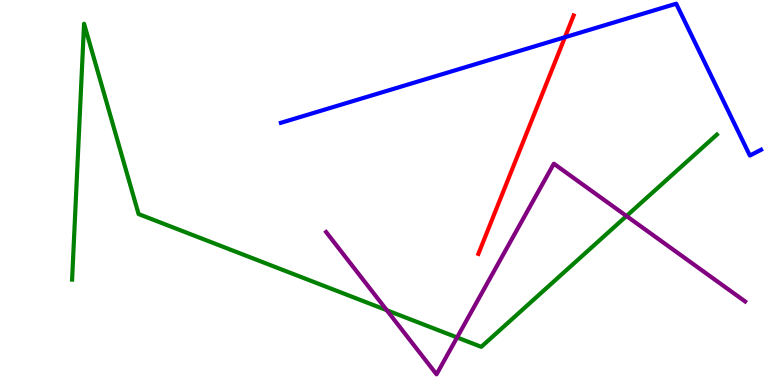[{'lines': ['blue', 'red'], 'intersections': [{'x': 7.29, 'y': 9.03}]}, {'lines': ['green', 'red'], 'intersections': []}, {'lines': ['purple', 'red'], 'intersections': []}, {'lines': ['blue', 'green'], 'intersections': []}, {'lines': ['blue', 'purple'], 'intersections': []}, {'lines': ['green', 'purple'], 'intersections': [{'x': 4.99, 'y': 1.94}, {'x': 5.9, 'y': 1.23}, {'x': 8.08, 'y': 4.39}]}]